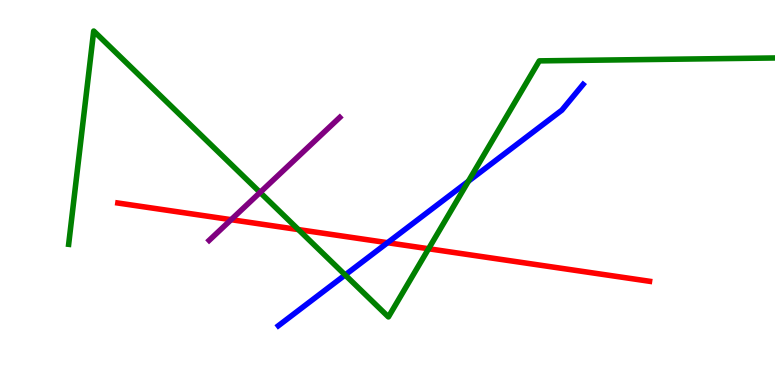[{'lines': ['blue', 'red'], 'intersections': [{'x': 5.0, 'y': 3.7}]}, {'lines': ['green', 'red'], 'intersections': [{'x': 3.85, 'y': 4.04}, {'x': 5.53, 'y': 3.54}]}, {'lines': ['purple', 'red'], 'intersections': [{'x': 2.98, 'y': 4.29}]}, {'lines': ['blue', 'green'], 'intersections': [{'x': 4.45, 'y': 2.86}, {'x': 6.04, 'y': 5.29}]}, {'lines': ['blue', 'purple'], 'intersections': []}, {'lines': ['green', 'purple'], 'intersections': [{'x': 3.36, 'y': 5.0}]}]